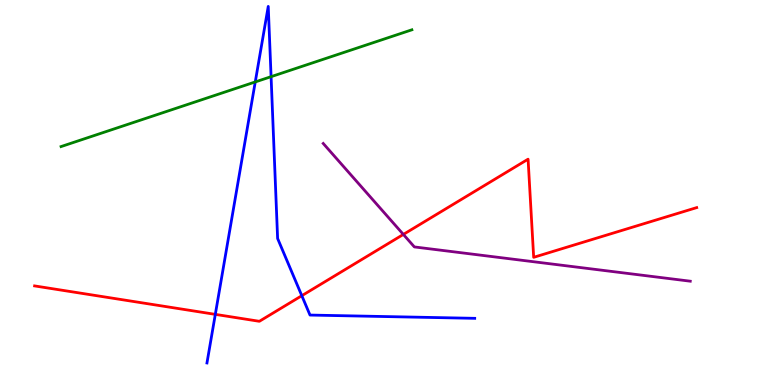[{'lines': ['blue', 'red'], 'intersections': [{'x': 2.78, 'y': 1.83}, {'x': 3.89, 'y': 2.32}]}, {'lines': ['green', 'red'], 'intersections': []}, {'lines': ['purple', 'red'], 'intersections': [{'x': 5.2, 'y': 3.91}]}, {'lines': ['blue', 'green'], 'intersections': [{'x': 3.29, 'y': 7.87}, {'x': 3.5, 'y': 8.01}]}, {'lines': ['blue', 'purple'], 'intersections': []}, {'lines': ['green', 'purple'], 'intersections': []}]